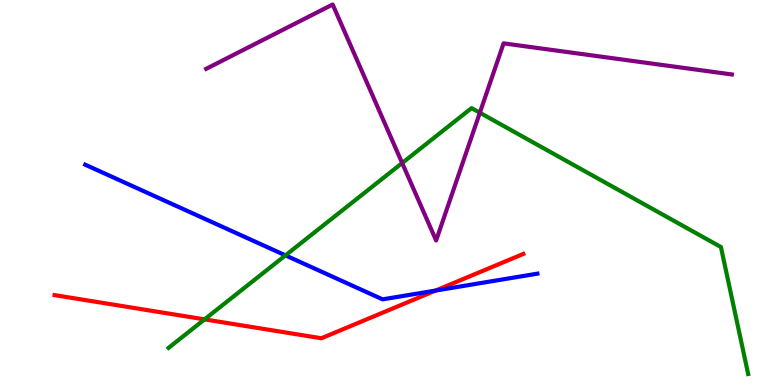[{'lines': ['blue', 'red'], 'intersections': [{'x': 5.62, 'y': 2.45}]}, {'lines': ['green', 'red'], 'intersections': [{'x': 2.64, 'y': 1.7}]}, {'lines': ['purple', 'red'], 'intersections': []}, {'lines': ['blue', 'green'], 'intersections': [{'x': 3.68, 'y': 3.37}]}, {'lines': ['blue', 'purple'], 'intersections': []}, {'lines': ['green', 'purple'], 'intersections': [{'x': 5.19, 'y': 5.77}, {'x': 6.19, 'y': 7.07}]}]